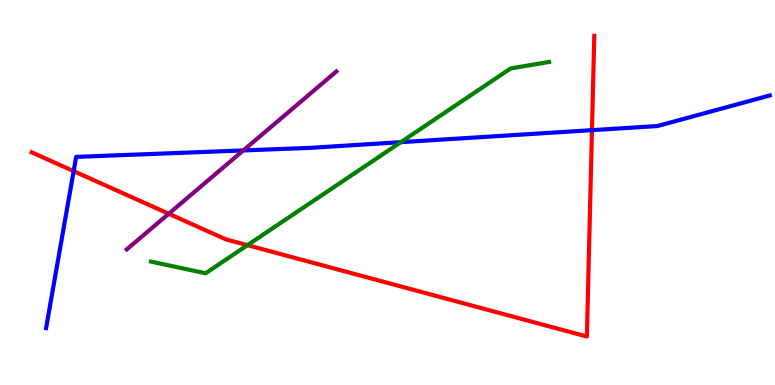[{'lines': ['blue', 'red'], 'intersections': [{'x': 0.95, 'y': 5.55}, {'x': 7.64, 'y': 6.62}]}, {'lines': ['green', 'red'], 'intersections': [{'x': 3.19, 'y': 3.63}]}, {'lines': ['purple', 'red'], 'intersections': [{'x': 2.18, 'y': 4.45}]}, {'lines': ['blue', 'green'], 'intersections': [{'x': 5.17, 'y': 6.31}]}, {'lines': ['blue', 'purple'], 'intersections': [{'x': 3.14, 'y': 6.09}]}, {'lines': ['green', 'purple'], 'intersections': []}]